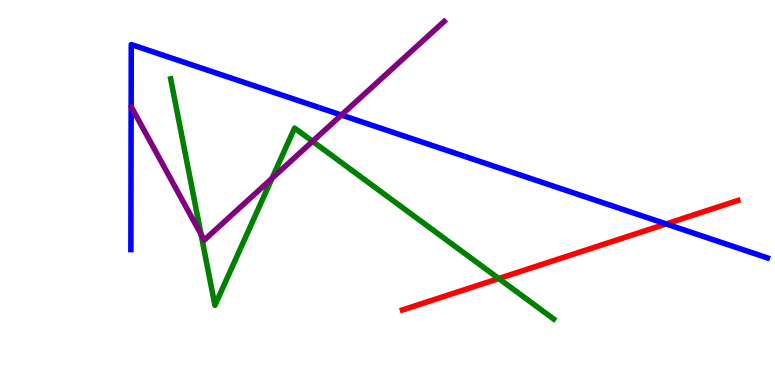[{'lines': ['blue', 'red'], 'intersections': [{'x': 8.6, 'y': 4.18}]}, {'lines': ['green', 'red'], 'intersections': [{'x': 6.44, 'y': 2.77}]}, {'lines': ['purple', 'red'], 'intersections': []}, {'lines': ['blue', 'green'], 'intersections': []}, {'lines': ['blue', 'purple'], 'intersections': [{'x': 4.41, 'y': 7.01}]}, {'lines': ['green', 'purple'], 'intersections': [{'x': 2.59, 'y': 3.91}, {'x': 3.51, 'y': 5.37}, {'x': 4.03, 'y': 6.33}]}]